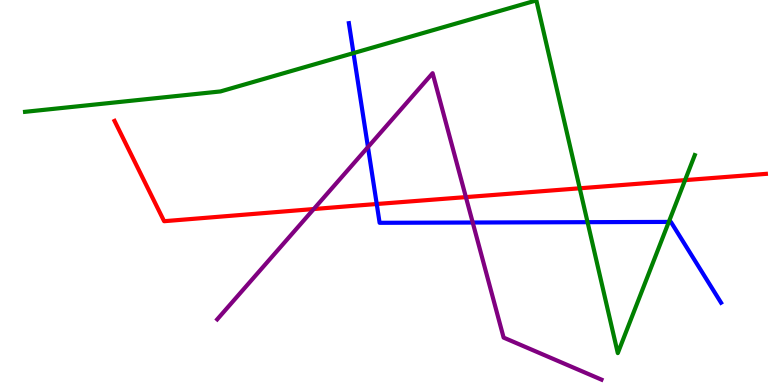[{'lines': ['blue', 'red'], 'intersections': [{'x': 4.86, 'y': 4.7}]}, {'lines': ['green', 'red'], 'intersections': [{'x': 7.48, 'y': 5.11}, {'x': 8.84, 'y': 5.32}]}, {'lines': ['purple', 'red'], 'intersections': [{'x': 4.05, 'y': 4.57}, {'x': 6.01, 'y': 4.88}]}, {'lines': ['blue', 'green'], 'intersections': [{'x': 4.56, 'y': 8.62}, {'x': 7.58, 'y': 4.23}, {'x': 8.63, 'y': 4.24}]}, {'lines': ['blue', 'purple'], 'intersections': [{'x': 4.75, 'y': 6.18}, {'x': 6.1, 'y': 4.22}]}, {'lines': ['green', 'purple'], 'intersections': []}]